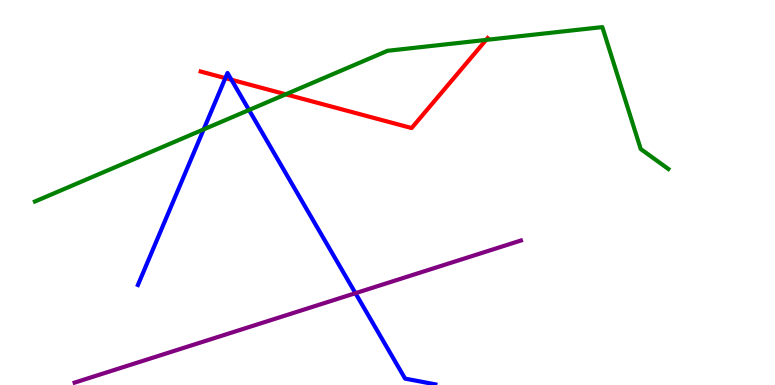[{'lines': ['blue', 'red'], 'intersections': [{'x': 2.91, 'y': 7.97}, {'x': 2.99, 'y': 7.93}]}, {'lines': ['green', 'red'], 'intersections': [{'x': 3.69, 'y': 7.55}, {'x': 6.27, 'y': 8.96}]}, {'lines': ['purple', 'red'], 'intersections': []}, {'lines': ['blue', 'green'], 'intersections': [{'x': 2.63, 'y': 6.64}, {'x': 3.21, 'y': 7.14}]}, {'lines': ['blue', 'purple'], 'intersections': [{'x': 4.59, 'y': 2.38}]}, {'lines': ['green', 'purple'], 'intersections': []}]